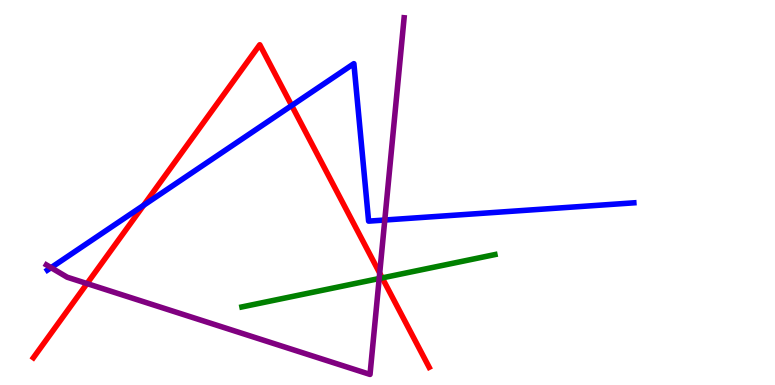[{'lines': ['blue', 'red'], 'intersections': [{'x': 1.85, 'y': 4.67}, {'x': 3.76, 'y': 7.26}]}, {'lines': ['green', 'red'], 'intersections': [{'x': 4.93, 'y': 2.78}]}, {'lines': ['purple', 'red'], 'intersections': [{'x': 1.12, 'y': 2.63}, {'x': 4.9, 'y': 2.91}]}, {'lines': ['blue', 'green'], 'intersections': []}, {'lines': ['blue', 'purple'], 'intersections': [{'x': 0.659, 'y': 3.05}, {'x': 4.96, 'y': 4.29}]}, {'lines': ['green', 'purple'], 'intersections': [{'x': 4.89, 'y': 2.77}]}]